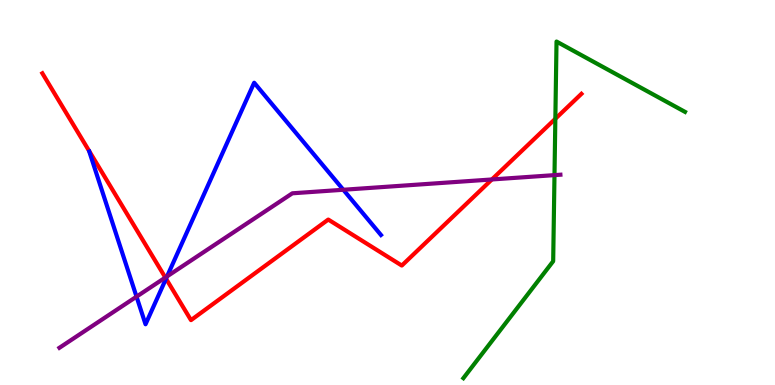[{'lines': ['blue', 'red'], 'intersections': [{'x': 2.14, 'y': 2.76}]}, {'lines': ['green', 'red'], 'intersections': [{'x': 7.17, 'y': 6.91}]}, {'lines': ['purple', 'red'], 'intersections': [{'x': 2.13, 'y': 2.79}, {'x': 6.35, 'y': 5.34}]}, {'lines': ['blue', 'green'], 'intersections': []}, {'lines': ['blue', 'purple'], 'intersections': [{'x': 1.76, 'y': 2.29}, {'x': 2.16, 'y': 2.82}, {'x': 4.43, 'y': 5.07}]}, {'lines': ['green', 'purple'], 'intersections': [{'x': 7.15, 'y': 5.45}]}]